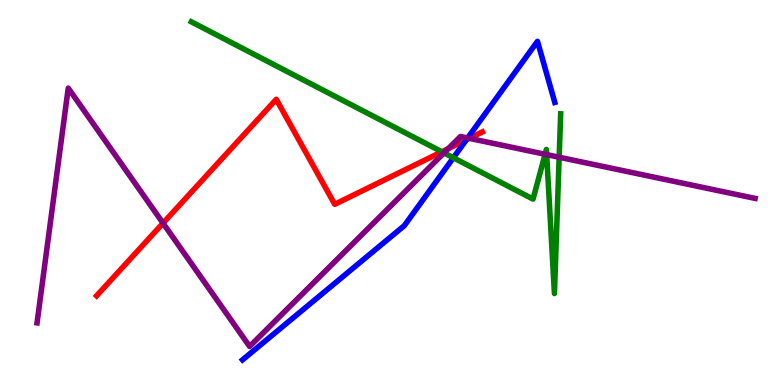[{'lines': ['blue', 'red'], 'intersections': [{'x': 6.02, 'y': 6.37}]}, {'lines': ['green', 'red'], 'intersections': [{'x': 5.7, 'y': 6.06}]}, {'lines': ['purple', 'red'], 'intersections': [{'x': 2.1, 'y': 4.2}, {'x': 5.78, 'y': 6.14}, {'x': 6.06, 'y': 6.41}]}, {'lines': ['blue', 'green'], 'intersections': [{'x': 5.85, 'y': 5.9}]}, {'lines': ['blue', 'purple'], 'intersections': [{'x': 6.03, 'y': 6.42}]}, {'lines': ['green', 'purple'], 'intersections': [{'x': 5.73, 'y': 6.03}, {'x': 7.03, 'y': 5.99}, {'x': 7.05, 'y': 5.98}, {'x': 7.22, 'y': 5.92}]}]